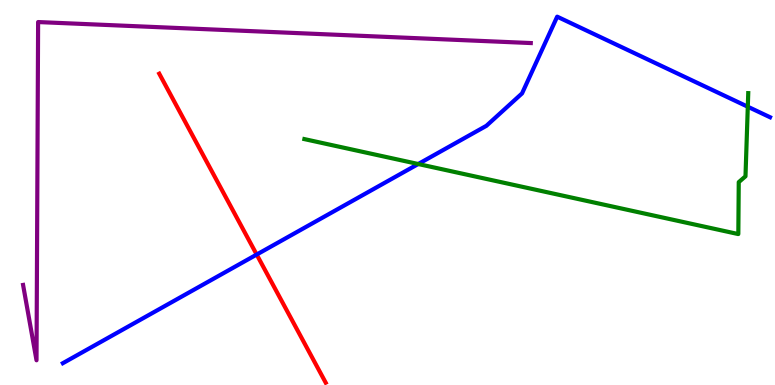[{'lines': ['blue', 'red'], 'intersections': [{'x': 3.31, 'y': 3.39}]}, {'lines': ['green', 'red'], 'intersections': []}, {'lines': ['purple', 'red'], 'intersections': []}, {'lines': ['blue', 'green'], 'intersections': [{'x': 5.4, 'y': 5.74}, {'x': 9.65, 'y': 7.23}]}, {'lines': ['blue', 'purple'], 'intersections': []}, {'lines': ['green', 'purple'], 'intersections': []}]